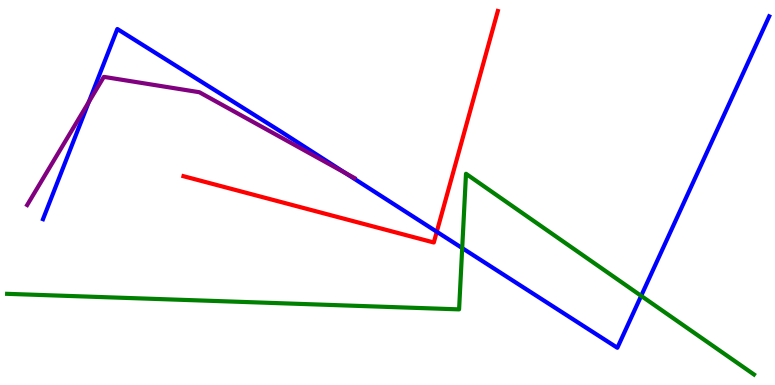[{'lines': ['blue', 'red'], 'intersections': [{'x': 5.64, 'y': 3.98}]}, {'lines': ['green', 'red'], 'intersections': []}, {'lines': ['purple', 'red'], 'intersections': []}, {'lines': ['blue', 'green'], 'intersections': [{'x': 5.96, 'y': 3.56}, {'x': 8.27, 'y': 2.32}]}, {'lines': ['blue', 'purple'], 'intersections': [{'x': 1.15, 'y': 7.35}, {'x': 4.46, 'y': 5.51}]}, {'lines': ['green', 'purple'], 'intersections': []}]